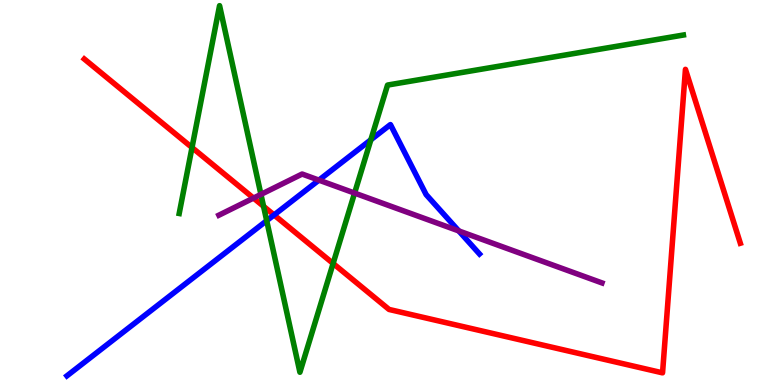[{'lines': ['blue', 'red'], 'intersections': [{'x': 3.54, 'y': 4.42}]}, {'lines': ['green', 'red'], 'intersections': [{'x': 2.48, 'y': 6.17}, {'x': 3.4, 'y': 4.64}, {'x': 4.3, 'y': 3.16}]}, {'lines': ['purple', 'red'], 'intersections': [{'x': 3.27, 'y': 4.86}]}, {'lines': ['blue', 'green'], 'intersections': [{'x': 3.44, 'y': 4.27}, {'x': 4.79, 'y': 6.37}]}, {'lines': ['blue', 'purple'], 'intersections': [{'x': 4.11, 'y': 5.32}, {'x': 5.92, 'y': 4.0}]}, {'lines': ['green', 'purple'], 'intersections': [{'x': 3.37, 'y': 4.95}, {'x': 4.58, 'y': 4.98}]}]